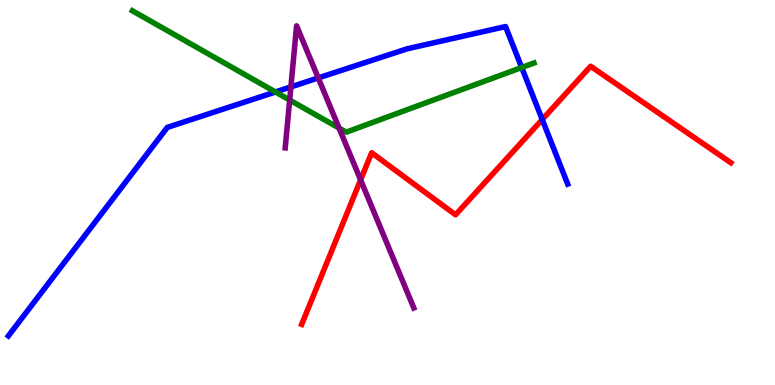[{'lines': ['blue', 'red'], 'intersections': [{'x': 7.0, 'y': 6.9}]}, {'lines': ['green', 'red'], 'intersections': []}, {'lines': ['purple', 'red'], 'intersections': [{'x': 4.65, 'y': 5.33}]}, {'lines': ['blue', 'green'], 'intersections': [{'x': 3.55, 'y': 7.61}, {'x': 6.73, 'y': 8.25}]}, {'lines': ['blue', 'purple'], 'intersections': [{'x': 3.75, 'y': 7.74}, {'x': 4.11, 'y': 7.98}]}, {'lines': ['green', 'purple'], 'intersections': [{'x': 3.74, 'y': 7.4}, {'x': 4.38, 'y': 6.67}]}]